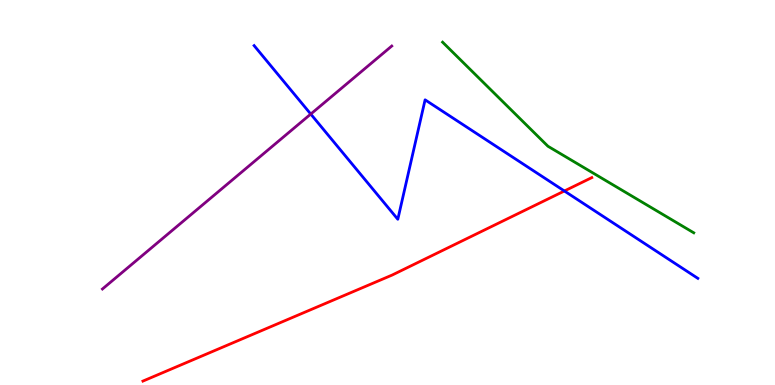[{'lines': ['blue', 'red'], 'intersections': [{'x': 7.28, 'y': 5.04}]}, {'lines': ['green', 'red'], 'intersections': []}, {'lines': ['purple', 'red'], 'intersections': []}, {'lines': ['blue', 'green'], 'intersections': []}, {'lines': ['blue', 'purple'], 'intersections': [{'x': 4.01, 'y': 7.04}]}, {'lines': ['green', 'purple'], 'intersections': []}]